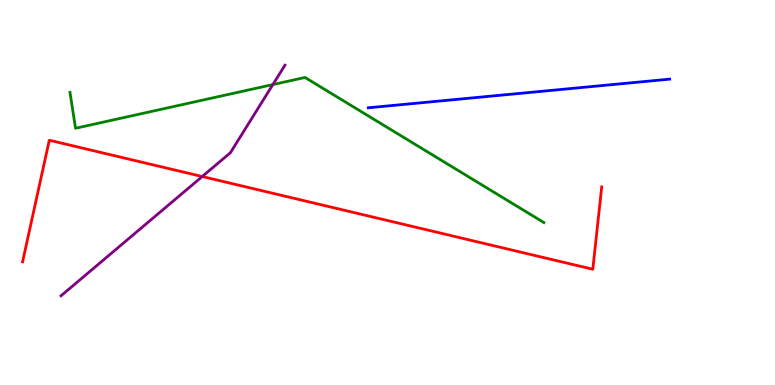[{'lines': ['blue', 'red'], 'intersections': []}, {'lines': ['green', 'red'], 'intersections': []}, {'lines': ['purple', 'red'], 'intersections': [{'x': 2.61, 'y': 5.41}]}, {'lines': ['blue', 'green'], 'intersections': []}, {'lines': ['blue', 'purple'], 'intersections': []}, {'lines': ['green', 'purple'], 'intersections': [{'x': 3.52, 'y': 7.8}]}]